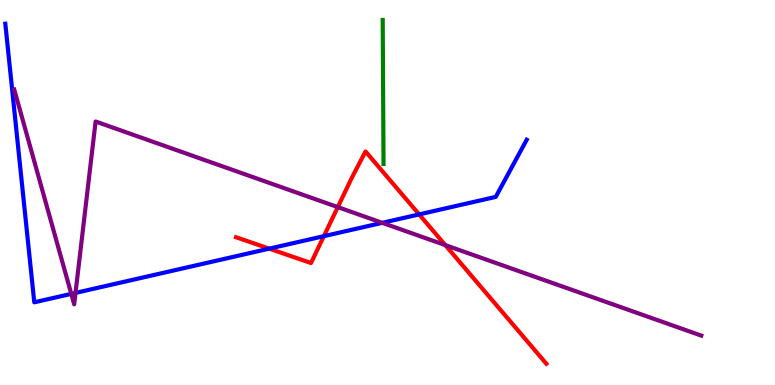[{'lines': ['blue', 'red'], 'intersections': [{'x': 3.47, 'y': 3.54}, {'x': 4.18, 'y': 3.87}, {'x': 5.41, 'y': 4.43}]}, {'lines': ['green', 'red'], 'intersections': []}, {'lines': ['purple', 'red'], 'intersections': [{'x': 4.36, 'y': 4.62}, {'x': 5.75, 'y': 3.63}]}, {'lines': ['blue', 'green'], 'intersections': []}, {'lines': ['blue', 'purple'], 'intersections': [{'x': 0.919, 'y': 2.37}, {'x': 0.974, 'y': 2.39}, {'x': 4.93, 'y': 4.21}]}, {'lines': ['green', 'purple'], 'intersections': []}]